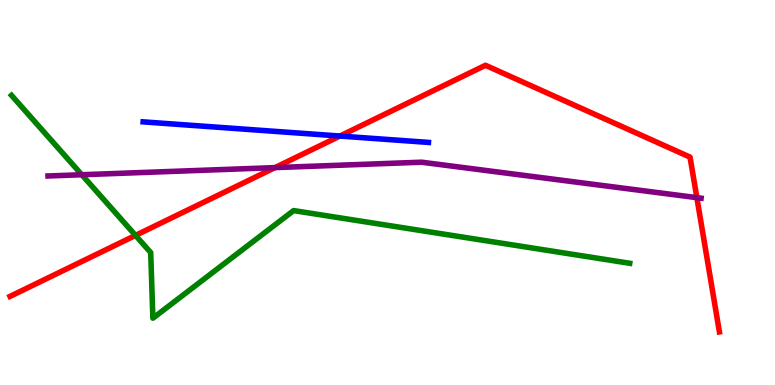[{'lines': ['blue', 'red'], 'intersections': [{'x': 4.39, 'y': 6.47}]}, {'lines': ['green', 'red'], 'intersections': [{'x': 1.75, 'y': 3.89}]}, {'lines': ['purple', 'red'], 'intersections': [{'x': 3.55, 'y': 5.65}, {'x': 8.99, 'y': 4.87}]}, {'lines': ['blue', 'green'], 'intersections': []}, {'lines': ['blue', 'purple'], 'intersections': []}, {'lines': ['green', 'purple'], 'intersections': [{'x': 1.06, 'y': 5.46}]}]